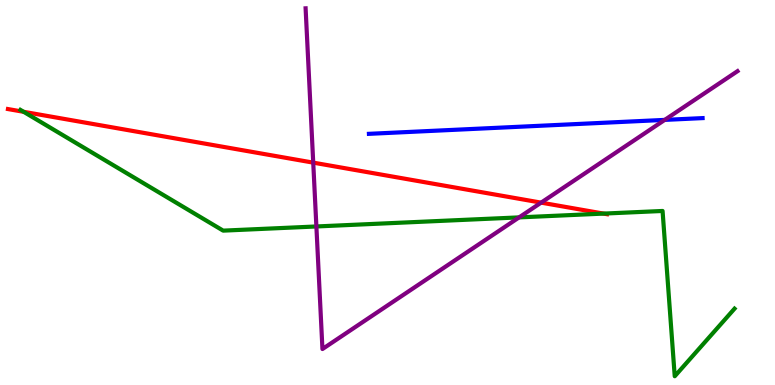[{'lines': ['blue', 'red'], 'intersections': []}, {'lines': ['green', 'red'], 'intersections': [{'x': 0.305, 'y': 7.1}, {'x': 7.79, 'y': 4.45}]}, {'lines': ['purple', 'red'], 'intersections': [{'x': 4.04, 'y': 5.78}, {'x': 6.98, 'y': 4.74}]}, {'lines': ['blue', 'green'], 'intersections': []}, {'lines': ['blue', 'purple'], 'intersections': [{'x': 8.58, 'y': 6.89}]}, {'lines': ['green', 'purple'], 'intersections': [{'x': 4.08, 'y': 4.12}, {'x': 6.7, 'y': 4.35}]}]